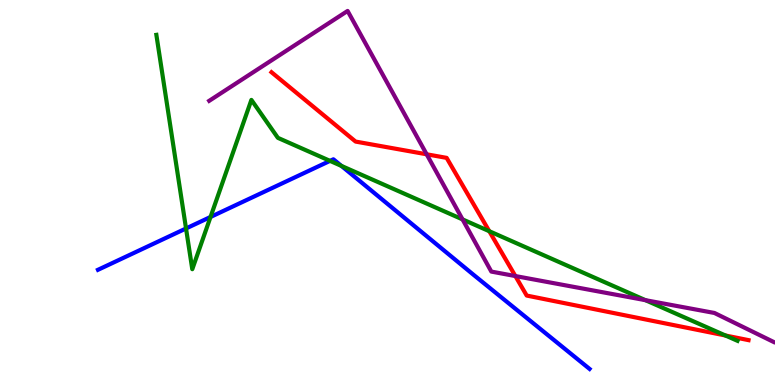[{'lines': ['blue', 'red'], 'intersections': []}, {'lines': ['green', 'red'], 'intersections': [{'x': 6.31, 'y': 3.99}, {'x': 9.36, 'y': 1.29}]}, {'lines': ['purple', 'red'], 'intersections': [{'x': 5.51, 'y': 5.99}, {'x': 6.65, 'y': 2.83}]}, {'lines': ['blue', 'green'], 'intersections': [{'x': 2.4, 'y': 4.07}, {'x': 2.72, 'y': 4.36}, {'x': 4.26, 'y': 5.82}, {'x': 4.41, 'y': 5.69}]}, {'lines': ['blue', 'purple'], 'intersections': []}, {'lines': ['green', 'purple'], 'intersections': [{'x': 5.97, 'y': 4.3}, {'x': 8.33, 'y': 2.2}]}]